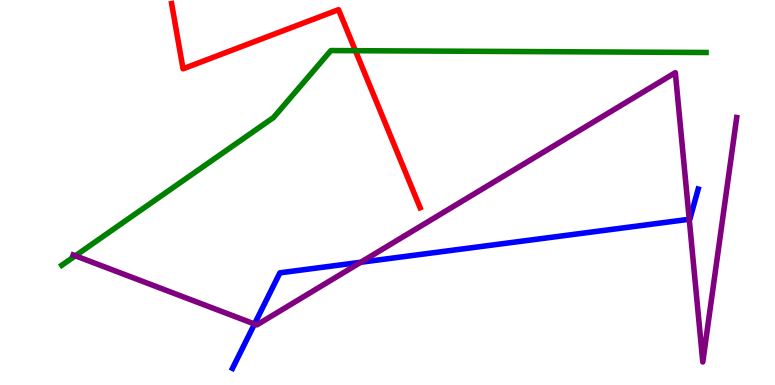[{'lines': ['blue', 'red'], 'intersections': []}, {'lines': ['green', 'red'], 'intersections': [{'x': 4.59, 'y': 8.68}]}, {'lines': ['purple', 'red'], 'intersections': []}, {'lines': ['blue', 'green'], 'intersections': []}, {'lines': ['blue', 'purple'], 'intersections': [{'x': 3.28, 'y': 1.58}, {'x': 4.66, 'y': 3.19}, {'x': 8.89, 'y': 4.3}]}, {'lines': ['green', 'purple'], 'intersections': [{'x': 0.972, 'y': 3.36}]}]